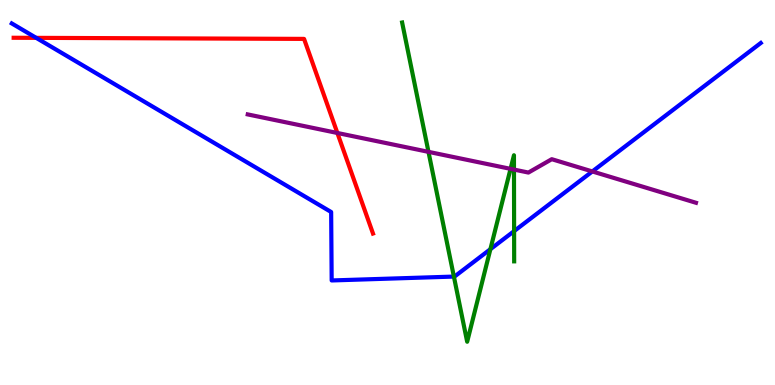[{'lines': ['blue', 'red'], 'intersections': [{'x': 0.467, 'y': 9.02}]}, {'lines': ['green', 'red'], 'intersections': []}, {'lines': ['purple', 'red'], 'intersections': [{'x': 4.35, 'y': 6.55}]}, {'lines': ['blue', 'green'], 'intersections': [{'x': 5.86, 'y': 2.82}, {'x': 6.33, 'y': 3.53}, {'x': 6.63, 'y': 4.0}]}, {'lines': ['blue', 'purple'], 'intersections': [{'x': 7.64, 'y': 5.55}]}, {'lines': ['green', 'purple'], 'intersections': [{'x': 5.53, 'y': 6.06}, {'x': 6.59, 'y': 5.61}, {'x': 6.63, 'y': 5.6}]}]